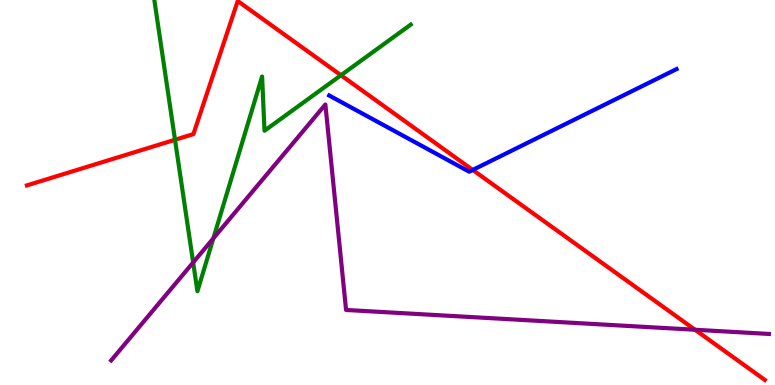[{'lines': ['blue', 'red'], 'intersections': [{'x': 6.1, 'y': 5.59}]}, {'lines': ['green', 'red'], 'intersections': [{'x': 2.26, 'y': 6.37}, {'x': 4.4, 'y': 8.05}]}, {'lines': ['purple', 'red'], 'intersections': [{'x': 8.97, 'y': 1.43}]}, {'lines': ['blue', 'green'], 'intersections': []}, {'lines': ['blue', 'purple'], 'intersections': []}, {'lines': ['green', 'purple'], 'intersections': [{'x': 2.49, 'y': 3.18}, {'x': 2.75, 'y': 3.81}]}]